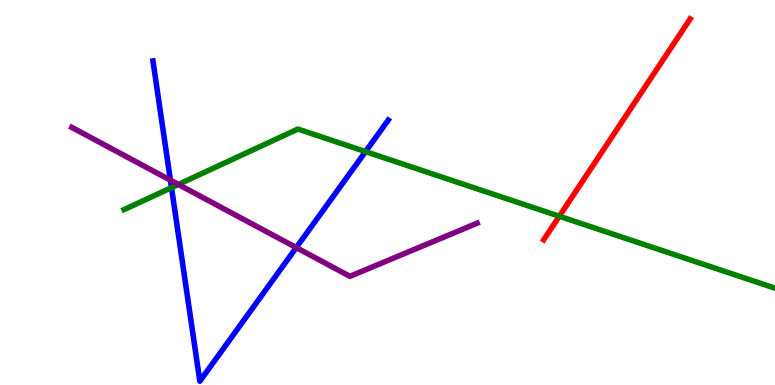[{'lines': ['blue', 'red'], 'intersections': []}, {'lines': ['green', 'red'], 'intersections': [{'x': 7.22, 'y': 4.38}]}, {'lines': ['purple', 'red'], 'intersections': []}, {'lines': ['blue', 'green'], 'intersections': [{'x': 2.21, 'y': 5.13}, {'x': 4.72, 'y': 6.06}]}, {'lines': ['blue', 'purple'], 'intersections': [{'x': 2.2, 'y': 5.32}, {'x': 3.82, 'y': 3.57}]}, {'lines': ['green', 'purple'], 'intersections': [{'x': 2.3, 'y': 5.21}]}]